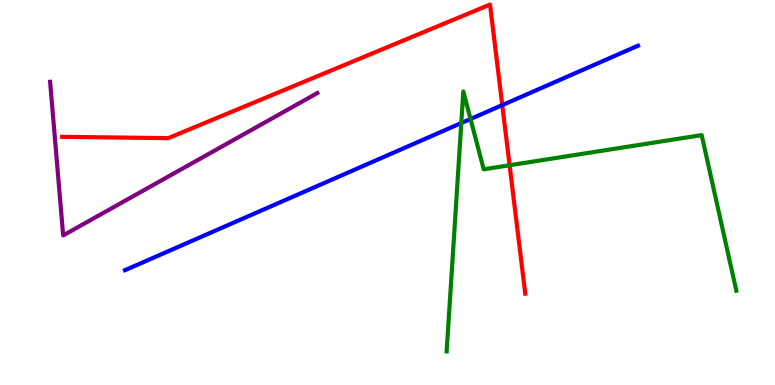[{'lines': ['blue', 'red'], 'intersections': [{'x': 6.48, 'y': 7.27}]}, {'lines': ['green', 'red'], 'intersections': [{'x': 6.58, 'y': 5.71}]}, {'lines': ['purple', 'red'], 'intersections': []}, {'lines': ['blue', 'green'], 'intersections': [{'x': 5.95, 'y': 6.8}, {'x': 6.07, 'y': 6.91}]}, {'lines': ['blue', 'purple'], 'intersections': []}, {'lines': ['green', 'purple'], 'intersections': []}]